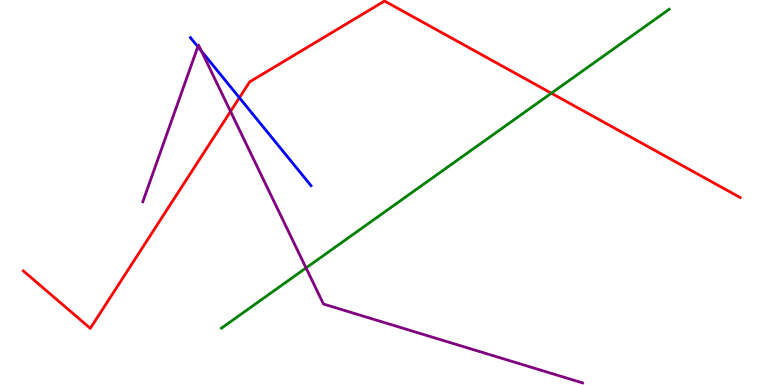[{'lines': ['blue', 'red'], 'intersections': [{'x': 3.09, 'y': 7.46}]}, {'lines': ['green', 'red'], 'intersections': [{'x': 7.11, 'y': 7.58}]}, {'lines': ['purple', 'red'], 'intersections': [{'x': 2.97, 'y': 7.11}]}, {'lines': ['blue', 'green'], 'intersections': []}, {'lines': ['blue', 'purple'], 'intersections': [{'x': 2.55, 'y': 8.79}, {'x': 2.6, 'y': 8.67}]}, {'lines': ['green', 'purple'], 'intersections': [{'x': 3.95, 'y': 3.04}]}]